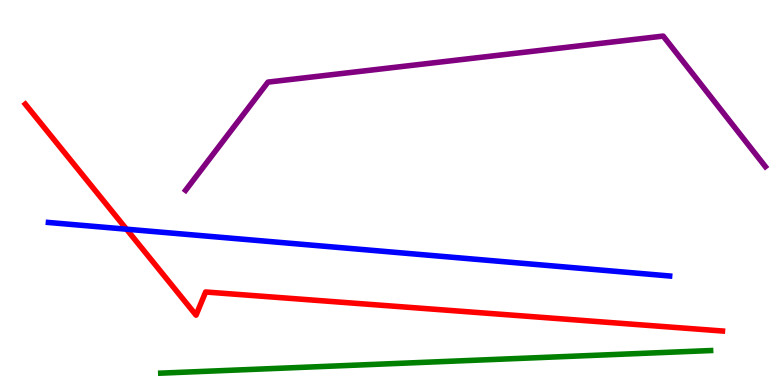[{'lines': ['blue', 'red'], 'intersections': [{'x': 1.63, 'y': 4.05}]}, {'lines': ['green', 'red'], 'intersections': []}, {'lines': ['purple', 'red'], 'intersections': []}, {'lines': ['blue', 'green'], 'intersections': []}, {'lines': ['blue', 'purple'], 'intersections': []}, {'lines': ['green', 'purple'], 'intersections': []}]